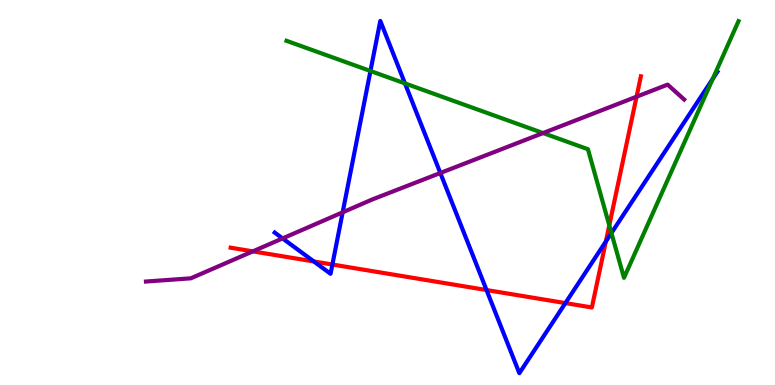[{'lines': ['blue', 'red'], 'intersections': [{'x': 4.05, 'y': 3.21}, {'x': 4.29, 'y': 3.13}, {'x': 6.28, 'y': 2.47}, {'x': 7.3, 'y': 2.13}, {'x': 7.82, 'y': 3.73}]}, {'lines': ['green', 'red'], 'intersections': [{'x': 7.86, 'y': 4.15}]}, {'lines': ['purple', 'red'], 'intersections': [{'x': 3.26, 'y': 3.47}, {'x': 8.21, 'y': 7.49}]}, {'lines': ['blue', 'green'], 'intersections': [{'x': 4.78, 'y': 8.16}, {'x': 5.23, 'y': 7.83}, {'x': 7.89, 'y': 3.95}, {'x': 9.2, 'y': 7.96}]}, {'lines': ['blue', 'purple'], 'intersections': [{'x': 3.65, 'y': 3.81}, {'x': 4.42, 'y': 4.49}, {'x': 5.68, 'y': 5.51}]}, {'lines': ['green', 'purple'], 'intersections': [{'x': 7.01, 'y': 6.54}]}]